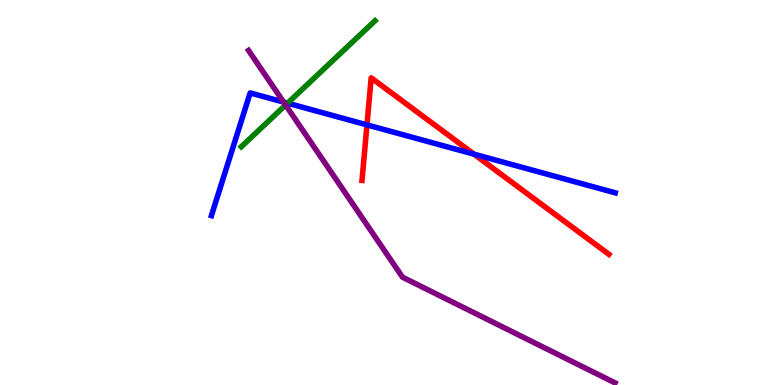[{'lines': ['blue', 'red'], 'intersections': [{'x': 4.74, 'y': 6.76}, {'x': 6.12, 'y': 6.0}]}, {'lines': ['green', 'red'], 'intersections': []}, {'lines': ['purple', 'red'], 'intersections': []}, {'lines': ['blue', 'green'], 'intersections': [{'x': 3.71, 'y': 7.32}]}, {'lines': ['blue', 'purple'], 'intersections': [{'x': 3.66, 'y': 7.35}]}, {'lines': ['green', 'purple'], 'intersections': [{'x': 3.69, 'y': 7.27}]}]